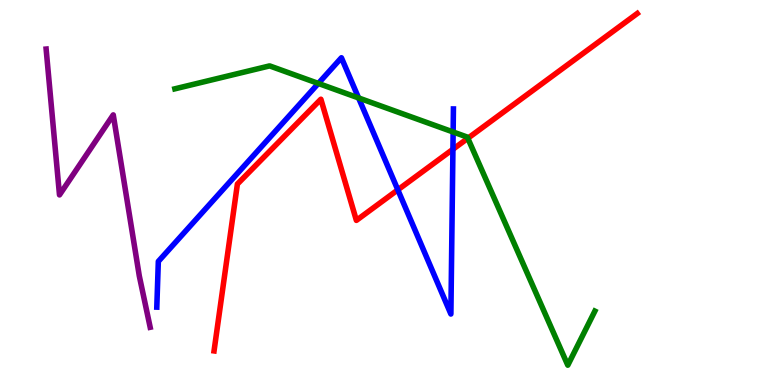[{'lines': ['blue', 'red'], 'intersections': [{'x': 5.13, 'y': 5.07}, {'x': 5.84, 'y': 6.12}]}, {'lines': ['green', 'red'], 'intersections': [{'x': 6.04, 'y': 6.41}]}, {'lines': ['purple', 'red'], 'intersections': []}, {'lines': ['blue', 'green'], 'intersections': [{'x': 4.11, 'y': 7.83}, {'x': 4.63, 'y': 7.46}, {'x': 5.85, 'y': 6.57}]}, {'lines': ['blue', 'purple'], 'intersections': []}, {'lines': ['green', 'purple'], 'intersections': []}]